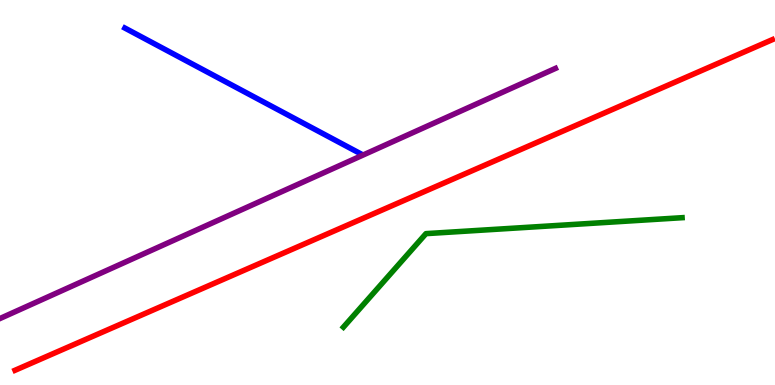[{'lines': ['blue', 'red'], 'intersections': []}, {'lines': ['green', 'red'], 'intersections': []}, {'lines': ['purple', 'red'], 'intersections': []}, {'lines': ['blue', 'green'], 'intersections': []}, {'lines': ['blue', 'purple'], 'intersections': []}, {'lines': ['green', 'purple'], 'intersections': []}]